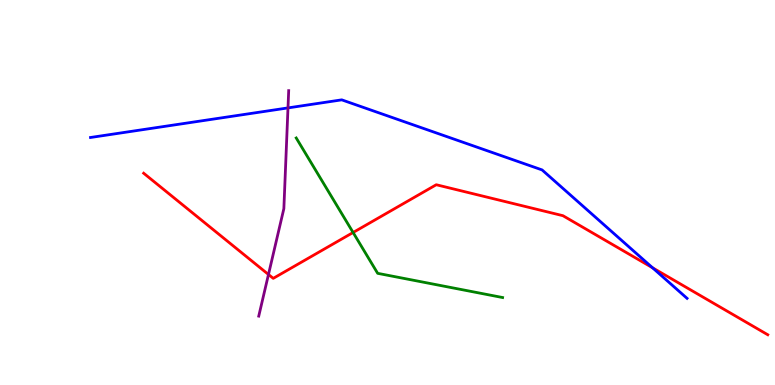[{'lines': ['blue', 'red'], 'intersections': [{'x': 8.42, 'y': 3.04}]}, {'lines': ['green', 'red'], 'intersections': [{'x': 4.56, 'y': 3.96}]}, {'lines': ['purple', 'red'], 'intersections': [{'x': 3.46, 'y': 2.87}]}, {'lines': ['blue', 'green'], 'intersections': []}, {'lines': ['blue', 'purple'], 'intersections': [{'x': 3.72, 'y': 7.2}]}, {'lines': ['green', 'purple'], 'intersections': []}]